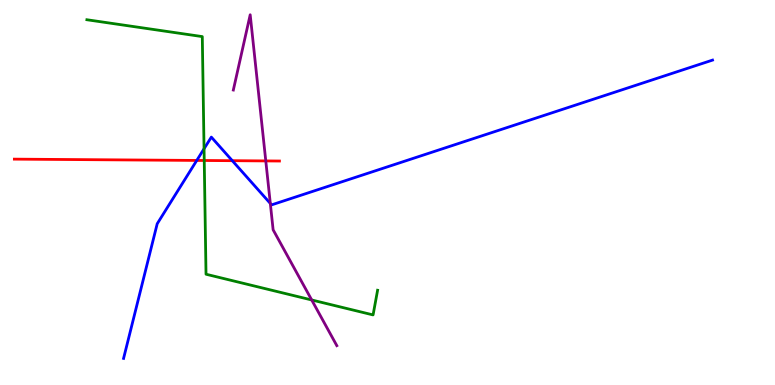[{'lines': ['blue', 'red'], 'intersections': [{'x': 2.54, 'y': 5.83}, {'x': 3.0, 'y': 5.83}]}, {'lines': ['green', 'red'], 'intersections': [{'x': 2.64, 'y': 5.83}]}, {'lines': ['purple', 'red'], 'intersections': [{'x': 3.43, 'y': 5.82}]}, {'lines': ['blue', 'green'], 'intersections': [{'x': 2.63, 'y': 6.14}]}, {'lines': ['blue', 'purple'], 'intersections': [{'x': 3.49, 'y': 4.72}]}, {'lines': ['green', 'purple'], 'intersections': [{'x': 4.02, 'y': 2.21}]}]